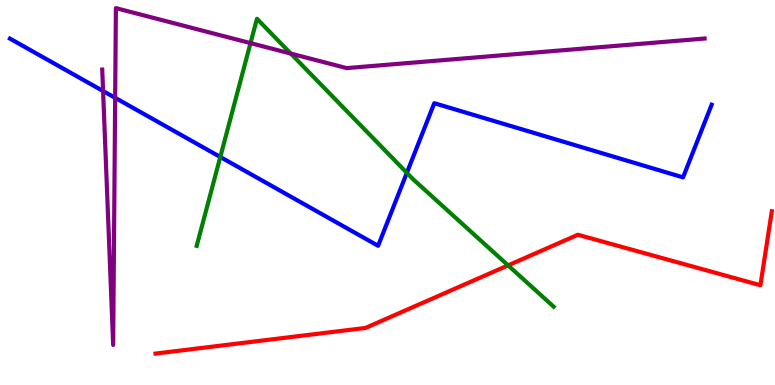[{'lines': ['blue', 'red'], 'intersections': []}, {'lines': ['green', 'red'], 'intersections': [{'x': 6.56, 'y': 3.11}]}, {'lines': ['purple', 'red'], 'intersections': []}, {'lines': ['blue', 'green'], 'intersections': [{'x': 2.84, 'y': 5.92}, {'x': 5.25, 'y': 5.51}]}, {'lines': ['blue', 'purple'], 'intersections': [{'x': 1.33, 'y': 7.64}, {'x': 1.49, 'y': 7.46}]}, {'lines': ['green', 'purple'], 'intersections': [{'x': 3.23, 'y': 8.88}, {'x': 3.75, 'y': 8.61}]}]